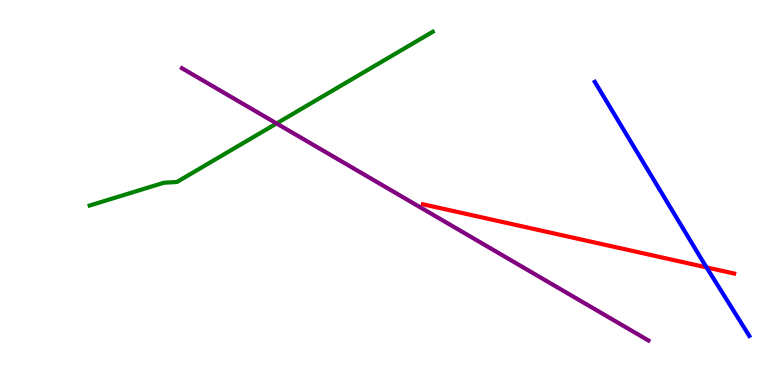[{'lines': ['blue', 'red'], 'intersections': [{'x': 9.12, 'y': 3.05}]}, {'lines': ['green', 'red'], 'intersections': []}, {'lines': ['purple', 'red'], 'intersections': []}, {'lines': ['blue', 'green'], 'intersections': []}, {'lines': ['blue', 'purple'], 'intersections': []}, {'lines': ['green', 'purple'], 'intersections': [{'x': 3.57, 'y': 6.79}]}]